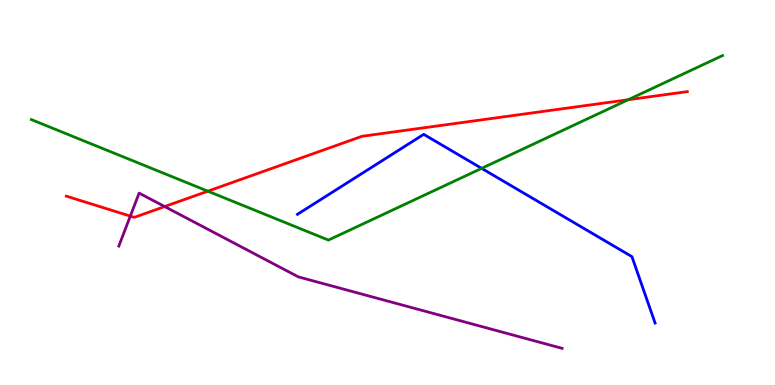[{'lines': ['blue', 'red'], 'intersections': []}, {'lines': ['green', 'red'], 'intersections': [{'x': 2.68, 'y': 5.03}, {'x': 8.11, 'y': 7.41}]}, {'lines': ['purple', 'red'], 'intersections': [{'x': 1.68, 'y': 4.39}, {'x': 2.12, 'y': 4.63}]}, {'lines': ['blue', 'green'], 'intersections': [{'x': 6.21, 'y': 5.63}]}, {'lines': ['blue', 'purple'], 'intersections': []}, {'lines': ['green', 'purple'], 'intersections': []}]